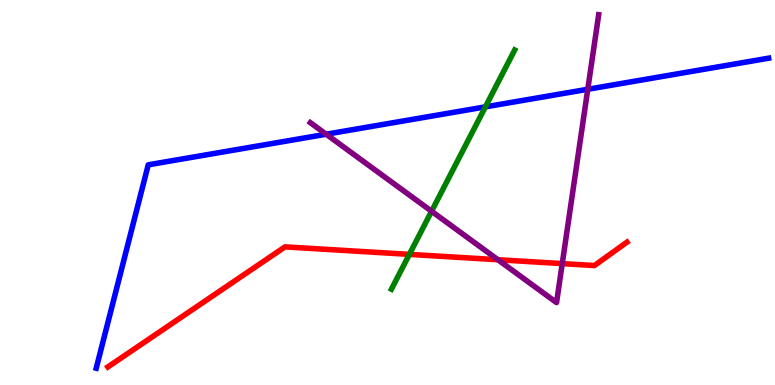[{'lines': ['blue', 'red'], 'intersections': []}, {'lines': ['green', 'red'], 'intersections': [{'x': 5.28, 'y': 3.39}]}, {'lines': ['purple', 'red'], 'intersections': [{'x': 6.42, 'y': 3.25}, {'x': 7.25, 'y': 3.15}]}, {'lines': ['blue', 'green'], 'intersections': [{'x': 6.26, 'y': 7.22}]}, {'lines': ['blue', 'purple'], 'intersections': [{'x': 4.21, 'y': 6.51}, {'x': 7.58, 'y': 7.68}]}, {'lines': ['green', 'purple'], 'intersections': [{'x': 5.57, 'y': 4.51}]}]